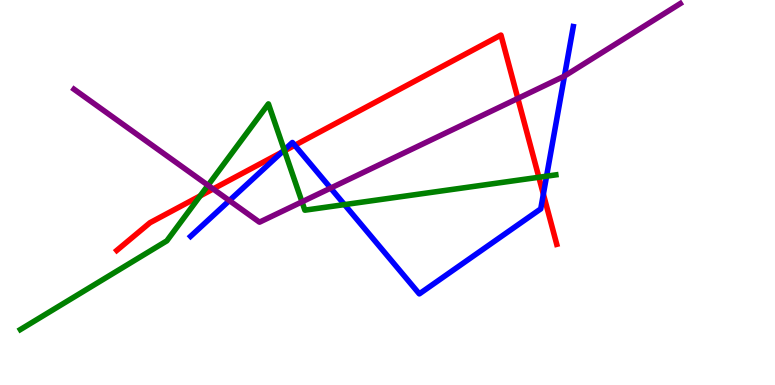[{'lines': ['blue', 'red'], 'intersections': [{'x': 3.64, 'y': 6.04}, {'x': 3.8, 'y': 6.23}, {'x': 7.01, 'y': 4.96}]}, {'lines': ['green', 'red'], 'intersections': [{'x': 2.58, 'y': 4.91}, {'x': 3.67, 'y': 6.08}, {'x': 6.95, 'y': 5.4}]}, {'lines': ['purple', 'red'], 'intersections': [{'x': 2.75, 'y': 5.09}, {'x': 6.68, 'y': 7.44}]}, {'lines': ['blue', 'green'], 'intersections': [{'x': 3.67, 'y': 6.1}, {'x': 4.45, 'y': 4.69}, {'x': 7.05, 'y': 5.42}]}, {'lines': ['blue', 'purple'], 'intersections': [{'x': 2.96, 'y': 4.79}, {'x': 4.27, 'y': 5.11}, {'x': 7.28, 'y': 8.02}]}, {'lines': ['green', 'purple'], 'intersections': [{'x': 2.68, 'y': 5.19}, {'x': 3.9, 'y': 4.76}]}]